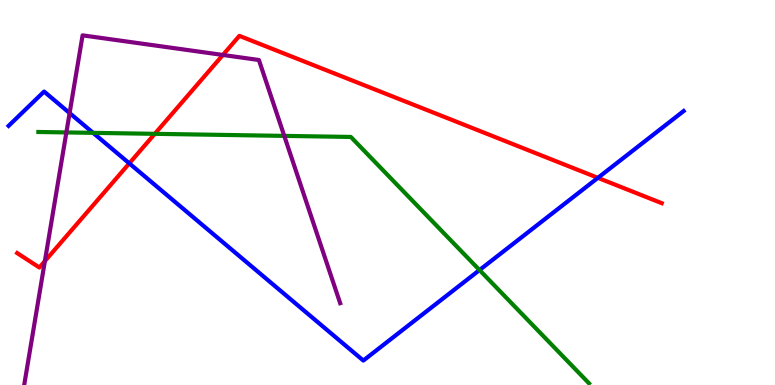[{'lines': ['blue', 'red'], 'intersections': [{'x': 1.67, 'y': 5.76}, {'x': 7.71, 'y': 5.38}]}, {'lines': ['green', 'red'], 'intersections': [{'x': 2.0, 'y': 6.52}]}, {'lines': ['purple', 'red'], 'intersections': [{'x': 0.579, 'y': 3.22}, {'x': 2.88, 'y': 8.57}]}, {'lines': ['blue', 'green'], 'intersections': [{'x': 1.2, 'y': 6.55}, {'x': 6.19, 'y': 2.99}]}, {'lines': ['blue', 'purple'], 'intersections': [{'x': 0.898, 'y': 7.06}]}, {'lines': ['green', 'purple'], 'intersections': [{'x': 0.856, 'y': 6.56}, {'x': 3.67, 'y': 6.47}]}]